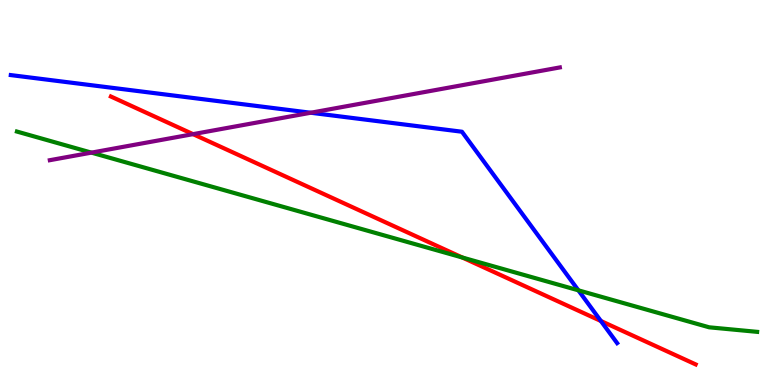[{'lines': ['blue', 'red'], 'intersections': [{'x': 7.75, 'y': 1.66}]}, {'lines': ['green', 'red'], 'intersections': [{'x': 5.97, 'y': 3.31}]}, {'lines': ['purple', 'red'], 'intersections': [{'x': 2.49, 'y': 6.52}]}, {'lines': ['blue', 'green'], 'intersections': [{'x': 7.46, 'y': 2.46}]}, {'lines': ['blue', 'purple'], 'intersections': [{'x': 4.01, 'y': 7.07}]}, {'lines': ['green', 'purple'], 'intersections': [{'x': 1.18, 'y': 6.04}]}]